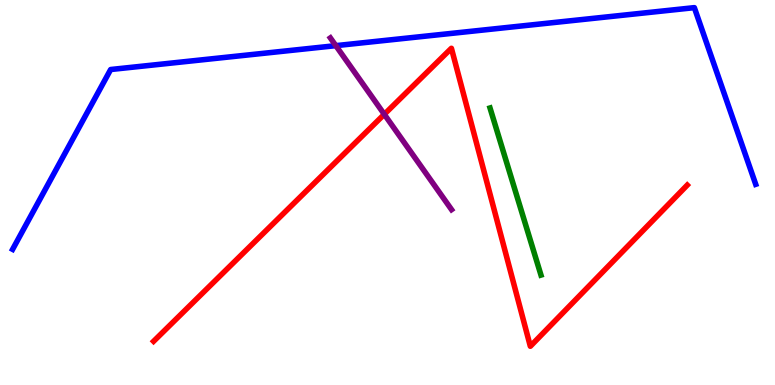[{'lines': ['blue', 'red'], 'intersections': []}, {'lines': ['green', 'red'], 'intersections': []}, {'lines': ['purple', 'red'], 'intersections': [{'x': 4.96, 'y': 7.03}]}, {'lines': ['blue', 'green'], 'intersections': []}, {'lines': ['blue', 'purple'], 'intersections': [{'x': 4.33, 'y': 8.81}]}, {'lines': ['green', 'purple'], 'intersections': []}]